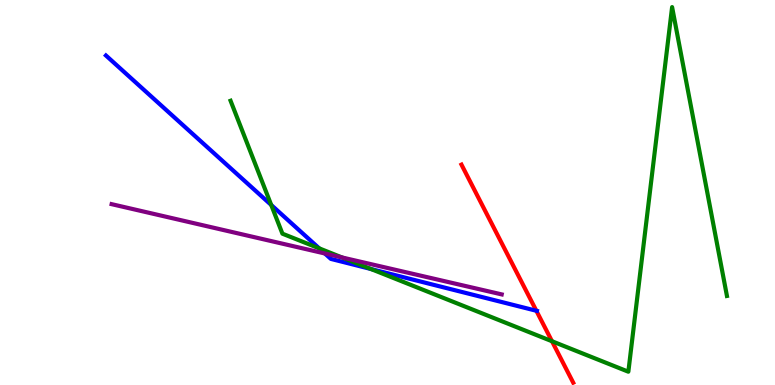[{'lines': ['blue', 'red'], 'intersections': [{'x': 6.92, 'y': 1.93}]}, {'lines': ['green', 'red'], 'intersections': [{'x': 7.12, 'y': 1.14}]}, {'lines': ['purple', 'red'], 'intersections': []}, {'lines': ['blue', 'green'], 'intersections': [{'x': 3.5, 'y': 4.68}, {'x': 4.12, 'y': 3.55}, {'x': 4.79, 'y': 3.01}]}, {'lines': ['blue', 'purple'], 'intersections': [{'x': 4.19, 'y': 3.42}]}, {'lines': ['green', 'purple'], 'intersections': [{'x': 4.41, 'y': 3.31}]}]